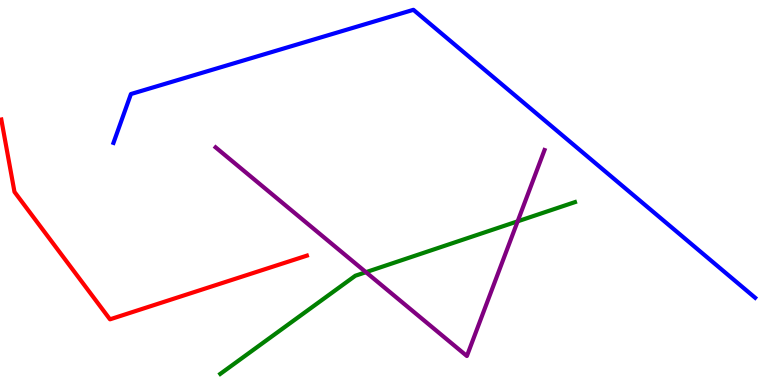[{'lines': ['blue', 'red'], 'intersections': []}, {'lines': ['green', 'red'], 'intersections': []}, {'lines': ['purple', 'red'], 'intersections': []}, {'lines': ['blue', 'green'], 'intersections': []}, {'lines': ['blue', 'purple'], 'intersections': []}, {'lines': ['green', 'purple'], 'intersections': [{'x': 4.72, 'y': 2.93}, {'x': 6.68, 'y': 4.25}]}]